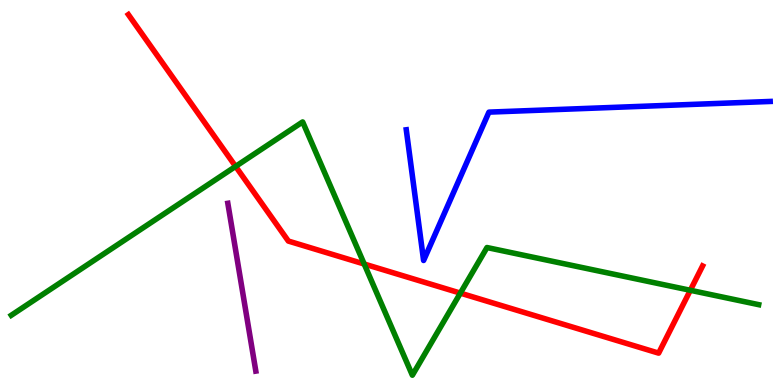[{'lines': ['blue', 'red'], 'intersections': []}, {'lines': ['green', 'red'], 'intersections': [{'x': 3.04, 'y': 5.68}, {'x': 4.7, 'y': 3.14}, {'x': 5.94, 'y': 2.39}, {'x': 8.91, 'y': 2.46}]}, {'lines': ['purple', 'red'], 'intersections': []}, {'lines': ['blue', 'green'], 'intersections': []}, {'lines': ['blue', 'purple'], 'intersections': []}, {'lines': ['green', 'purple'], 'intersections': []}]